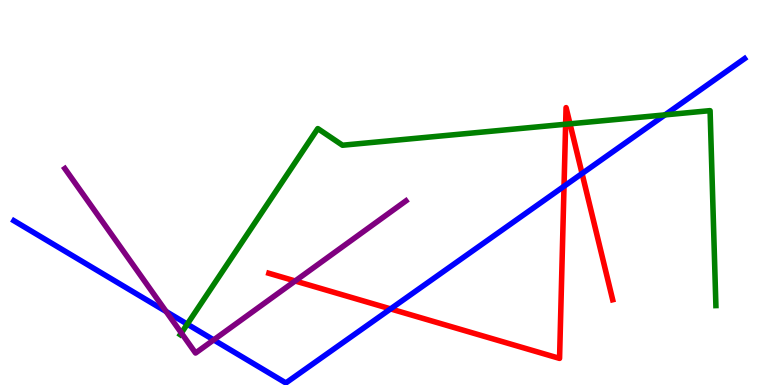[{'lines': ['blue', 'red'], 'intersections': [{'x': 5.04, 'y': 1.98}, {'x': 7.28, 'y': 5.16}, {'x': 7.51, 'y': 5.49}]}, {'lines': ['green', 'red'], 'intersections': [{'x': 7.3, 'y': 6.77}, {'x': 7.35, 'y': 6.78}]}, {'lines': ['purple', 'red'], 'intersections': [{'x': 3.81, 'y': 2.7}]}, {'lines': ['blue', 'green'], 'intersections': [{'x': 2.42, 'y': 1.58}, {'x': 8.58, 'y': 7.02}]}, {'lines': ['blue', 'purple'], 'intersections': [{'x': 2.14, 'y': 1.91}, {'x': 2.76, 'y': 1.17}]}, {'lines': ['green', 'purple'], 'intersections': [{'x': 2.34, 'y': 1.35}]}]